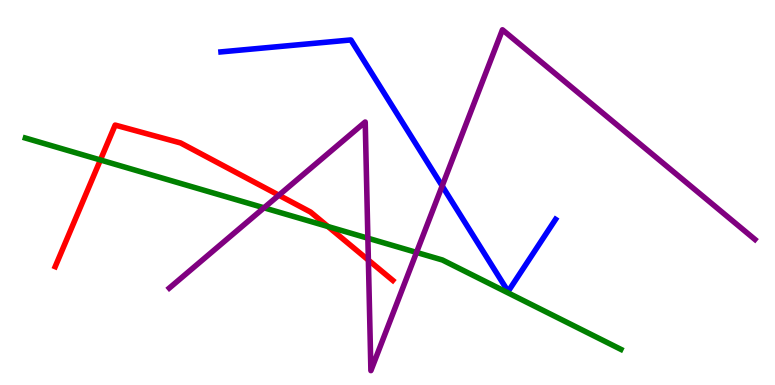[{'lines': ['blue', 'red'], 'intersections': []}, {'lines': ['green', 'red'], 'intersections': [{'x': 1.3, 'y': 5.84}, {'x': 4.23, 'y': 4.12}]}, {'lines': ['purple', 'red'], 'intersections': [{'x': 3.6, 'y': 4.93}, {'x': 4.75, 'y': 3.24}]}, {'lines': ['blue', 'green'], 'intersections': []}, {'lines': ['blue', 'purple'], 'intersections': [{'x': 5.71, 'y': 5.17}]}, {'lines': ['green', 'purple'], 'intersections': [{'x': 3.41, 'y': 4.6}, {'x': 4.75, 'y': 3.81}, {'x': 5.37, 'y': 3.44}]}]